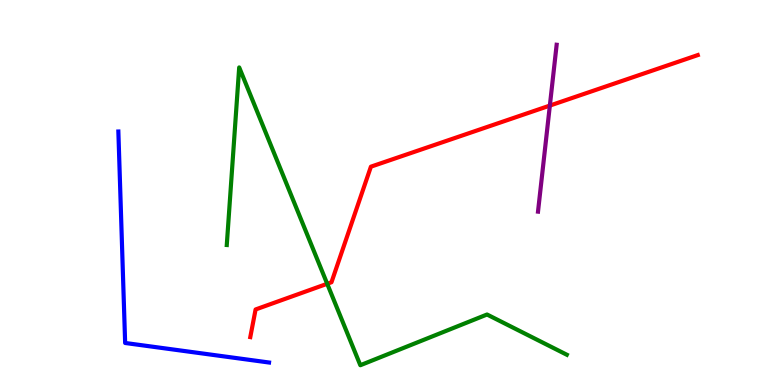[{'lines': ['blue', 'red'], 'intersections': []}, {'lines': ['green', 'red'], 'intersections': [{'x': 4.22, 'y': 2.63}]}, {'lines': ['purple', 'red'], 'intersections': [{'x': 7.09, 'y': 7.26}]}, {'lines': ['blue', 'green'], 'intersections': []}, {'lines': ['blue', 'purple'], 'intersections': []}, {'lines': ['green', 'purple'], 'intersections': []}]